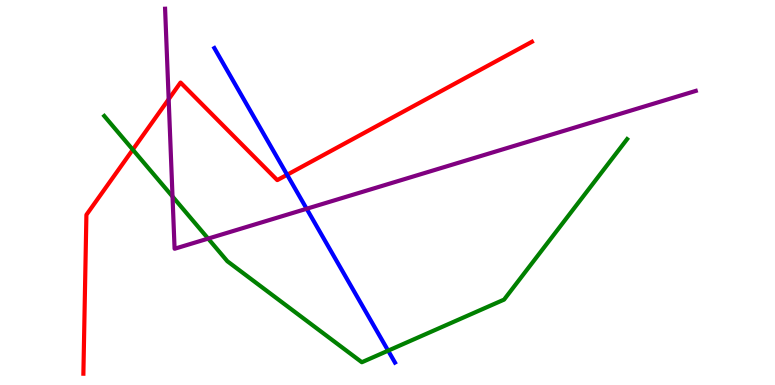[{'lines': ['blue', 'red'], 'intersections': [{'x': 3.7, 'y': 5.46}]}, {'lines': ['green', 'red'], 'intersections': [{'x': 1.71, 'y': 6.11}]}, {'lines': ['purple', 'red'], 'intersections': [{'x': 2.18, 'y': 7.42}]}, {'lines': ['blue', 'green'], 'intersections': [{'x': 5.01, 'y': 0.892}]}, {'lines': ['blue', 'purple'], 'intersections': [{'x': 3.96, 'y': 4.58}]}, {'lines': ['green', 'purple'], 'intersections': [{'x': 2.23, 'y': 4.89}, {'x': 2.69, 'y': 3.8}]}]